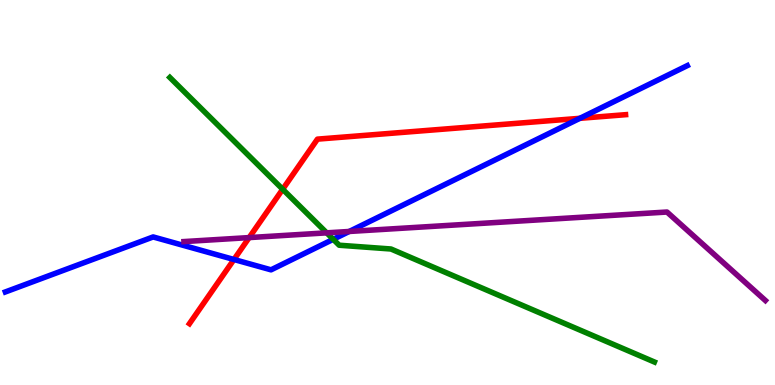[{'lines': ['blue', 'red'], 'intersections': [{'x': 3.02, 'y': 3.26}, {'x': 7.48, 'y': 6.93}]}, {'lines': ['green', 'red'], 'intersections': [{'x': 3.65, 'y': 5.08}]}, {'lines': ['purple', 'red'], 'intersections': [{'x': 3.21, 'y': 3.83}]}, {'lines': ['blue', 'green'], 'intersections': [{'x': 4.3, 'y': 3.78}]}, {'lines': ['blue', 'purple'], 'intersections': [{'x': 4.51, 'y': 3.99}]}, {'lines': ['green', 'purple'], 'intersections': [{'x': 4.22, 'y': 3.95}]}]